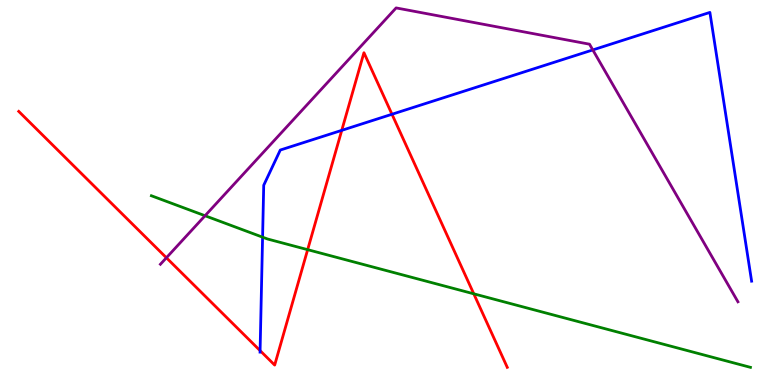[{'lines': ['blue', 'red'], 'intersections': [{'x': 3.36, 'y': 0.893}, {'x': 4.41, 'y': 6.61}, {'x': 5.06, 'y': 7.03}]}, {'lines': ['green', 'red'], 'intersections': [{'x': 3.97, 'y': 3.52}, {'x': 6.11, 'y': 2.37}]}, {'lines': ['purple', 'red'], 'intersections': [{'x': 2.15, 'y': 3.31}]}, {'lines': ['blue', 'green'], 'intersections': [{'x': 3.39, 'y': 3.84}]}, {'lines': ['blue', 'purple'], 'intersections': [{'x': 7.65, 'y': 8.7}]}, {'lines': ['green', 'purple'], 'intersections': [{'x': 2.65, 'y': 4.4}]}]